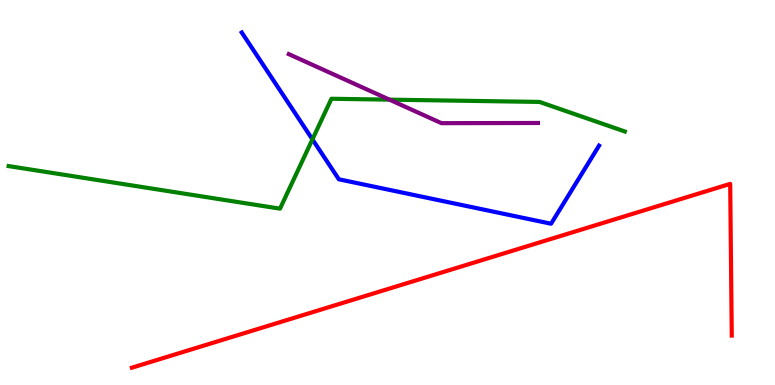[{'lines': ['blue', 'red'], 'intersections': []}, {'lines': ['green', 'red'], 'intersections': []}, {'lines': ['purple', 'red'], 'intersections': []}, {'lines': ['blue', 'green'], 'intersections': [{'x': 4.03, 'y': 6.38}]}, {'lines': ['blue', 'purple'], 'intersections': []}, {'lines': ['green', 'purple'], 'intersections': [{'x': 5.03, 'y': 7.41}]}]